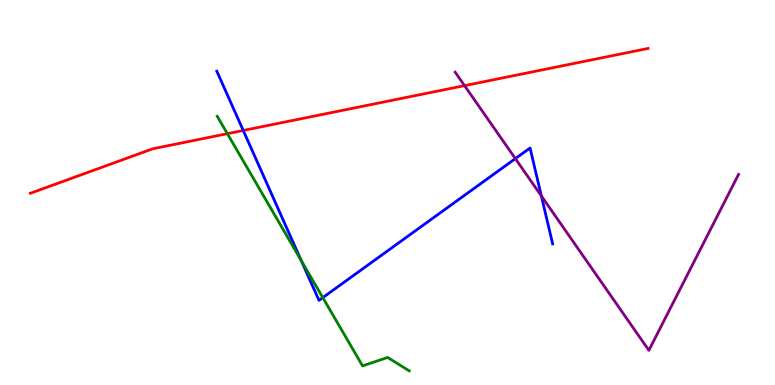[{'lines': ['blue', 'red'], 'intersections': [{'x': 3.14, 'y': 6.61}]}, {'lines': ['green', 'red'], 'intersections': [{'x': 2.93, 'y': 6.53}]}, {'lines': ['purple', 'red'], 'intersections': [{'x': 5.99, 'y': 7.78}]}, {'lines': ['blue', 'green'], 'intersections': [{'x': 3.89, 'y': 3.23}, {'x': 4.17, 'y': 2.27}]}, {'lines': ['blue', 'purple'], 'intersections': [{'x': 6.65, 'y': 5.88}, {'x': 6.99, 'y': 4.91}]}, {'lines': ['green', 'purple'], 'intersections': []}]